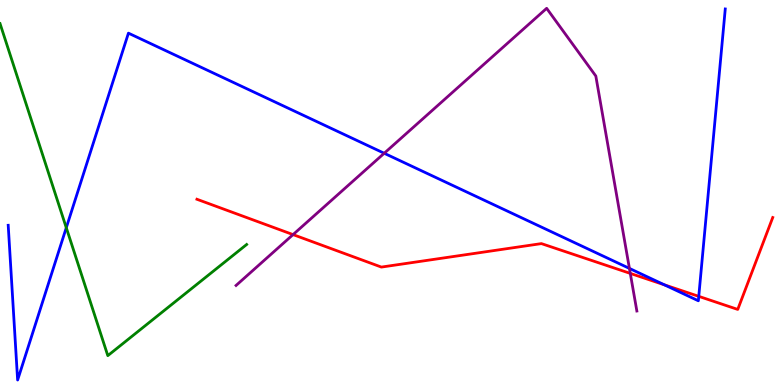[{'lines': ['blue', 'red'], 'intersections': [{'x': 8.57, 'y': 2.6}, {'x': 9.02, 'y': 2.3}]}, {'lines': ['green', 'red'], 'intersections': []}, {'lines': ['purple', 'red'], 'intersections': [{'x': 3.78, 'y': 3.91}, {'x': 8.13, 'y': 2.9}]}, {'lines': ['blue', 'green'], 'intersections': [{'x': 0.855, 'y': 4.09}]}, {'lines': ['blue', 'purple'], 'intersections': [{'x': 4.96, 'y': 6.02}, {'x': 8.12, 'y': 3.03}]}, {'lines': ['green', 'purple'], 'intersections': []}]